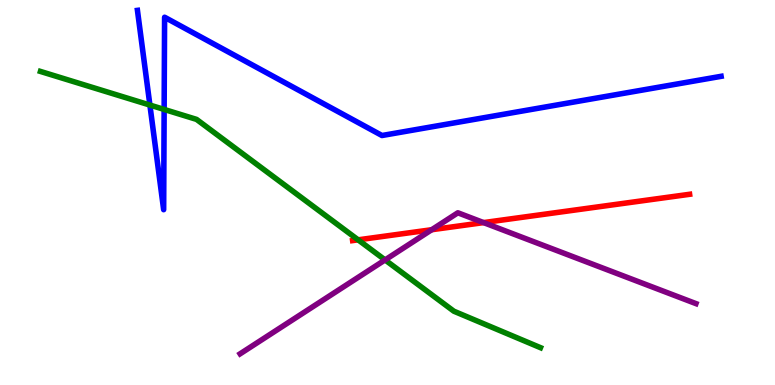[{'lines': ['blue', 'red'], 'intersections': []}, {'lines': ['green', 'red'], 'intersections': [{'x': 4.62, 'y': 3.77}]}, {'lines': ['purple', 'red'], 'intersections': [{'x': 5.57, 'y': 4.03}, {'x': 6.24, 'y': 4.22}]}, {'lines': ['blue', 'green'], 'intersections': [{'x': 1.93, 'y': 7.27}, {'x': 2.12, 'y': 7.16}]}, {'lines': ['blue', 'purple'], 'intersections': []}, {'lines': ['green', 'purple'], 'intersections': [{'x': 4.97, 'y': 3.25}]}]